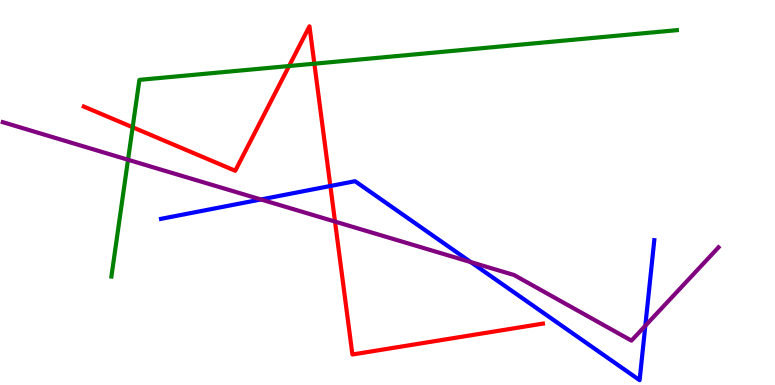[{'lines': ['blue', 'red'], 'intersections': [{'x': 4.26, 'y': 5.17}]}, {'lines': ['green', 'red'], 'intersections': [{'x': 1.71, 'y': 6.69}, {'x': 3.73, 'y': 8.29}, {'x': 4.06, 'y': 8.35}]}, {'lines': ['purple', 'red'], 'intersections': [{'x': 4.32, 'y': 4.24}]}, {'lines': ['blue', 'green'], 'intersections': []}, {'lines': ['blue', 'purple'], 'intersections': [{'x': 3.37, 'y': 4.82}, {'x': 6.07, 'y': 3.19}, {'x': 8.33, 'y': 1.54}]}, {'lines': ['green', 'purple'], 'intersections': [{'x': 1.65, 'y': 5.85}]}]